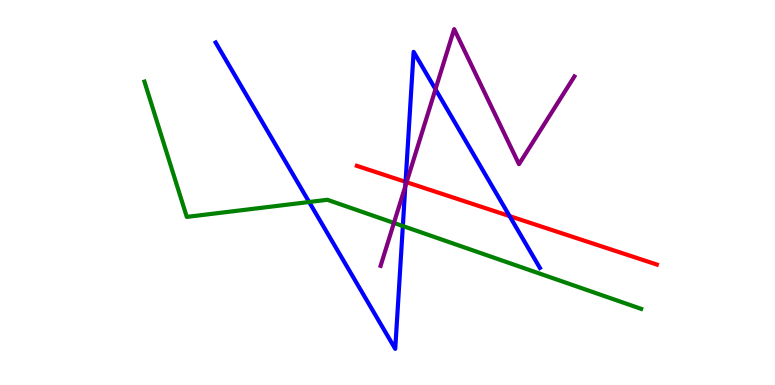[{'lines': ['blue', 'red'], 'intersections': [{'x': 5.23, 'y': 5.28}, {'x': 6.58, 'y': 4.39}]}, {'lines': ['green', 'red'], 'intersections': []}, {'lines': ['purple', 'red'], 'intersections': [{'x': 5.25, 'y': 5.27}]}, {'lines': ['blue', 'green'], 'intersections': [{'x': 3.99, 'y': 4.75}, {'x': 5.2, 'y': 4.13}]}, {'lines': ['blue', 'purple'], 'intersections': [{'x': 5.23, 'y': 5.16}, {'x': 5.62, 'y': 7.68}]}, {'lines': ['green', 'purple'], 'intersections': [{'x': 5.08, 'y': 4.21}]}]